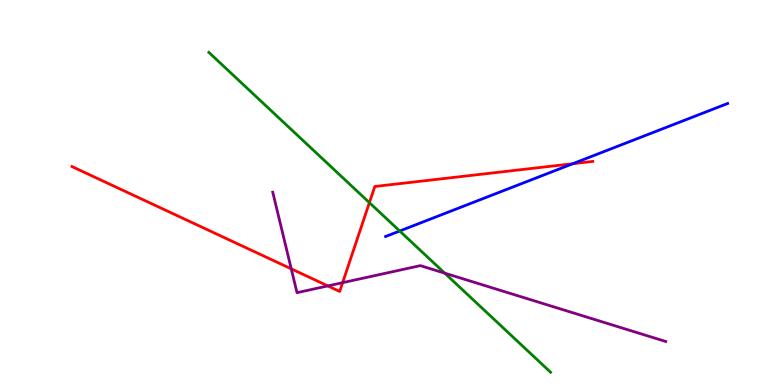[{'lines': ['blue', 'red'], 'intersections': [{'x': 7.39, 'y': 5.75}]}, {'lines': ['green', 'red'], 'intersections': [{'x': 4.77, 'y': 4.74}]}, {'lines': ['purple', 'red'], 'intersections': [{'x': 3.76, 'y': 3.02}, {'x': 4.23, 'y': 2.57}, {'x': 4.42, 'y': 2.66}]}, {'lines': ['blue', 'green'], 'intersections': [{'x': 5.16, 'y': 4.0}]}, {'lines': ['blue', 'purple'], 'intersections': []}, {'lines': ['green', 'purple'], 'intersections': [{'x': 5.74, 'y': 2.9}]}]